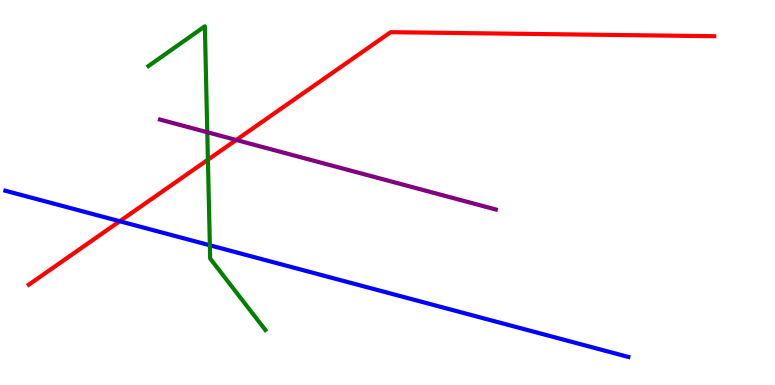[{'lines': ['blue', 'red'], 'intersections': [{'x': 1.54, 'y': 4.25}]}, {'lines': ['green', 'red'], 'intersections': [{'x': 2.68, 'y': 5.85}]}, {'lines': ['purple', 'red'], 'intersections': [{'x': 3.05, 'y': 6.36}]}, {'lines': ['blue', 'green'], 'intersections': [{'x': 2.71, 'y': 3.63}]}, {'lines': ['blue', 'purple'], 'intersections': []}, {'lines': ['green', 'purple'], 'intersections': [{'x': 2.67, 'y': 6.57}]}]